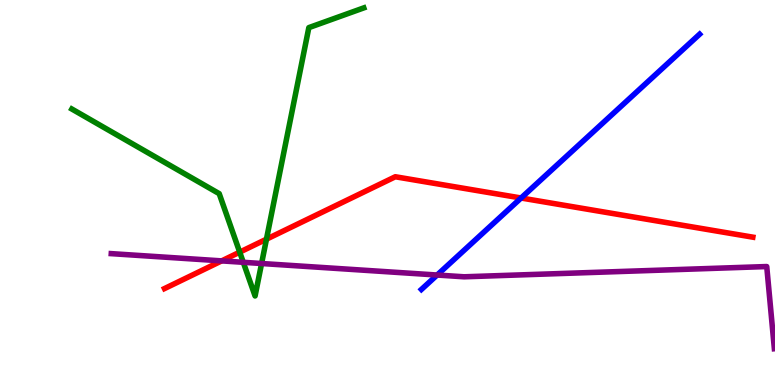[{'lines': ['blue', 'red'], 'intersections': [{'x': 6.72, 'y': 4.86}]}, {'lines': ['green', 'red'], 'intersections': [{'x': 3.09, 'y': 3.45}, {'x': 3.44, 'y': 3.79}]}, {'lines': ['purple', 'red'], 'intersections': [{'x': 2.86, 'y': 3.22}]}, {'lines': ['blue', 'green'], 'intersections': []}, {'lines': ['blue', 'purple'], 'intersections': [{'x': 5.64, 'y': 2.86}]}, {'lines': ['green', 'purple'], 'intersections': [{'x': 3.14, 'y': 3.19}, {'x': 3.38, 'y': 3.16}]}]